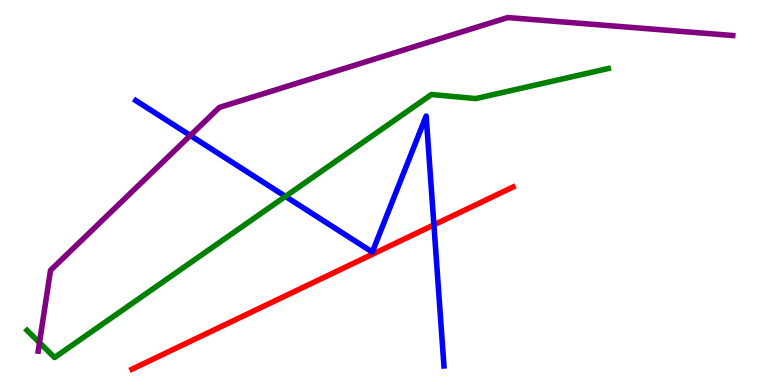[{'lines': ['blue', 'red'], 'intersections': [{'x': 5.6, 'y': 4.16}]}, {'lines': ['green', 'red'], 'intersections': []}, {'lines': ['purple', 'red'], 'intersections': []}, {'lines': ['blue', 'green'], 'intersections': [{'x': 3.68, 'y': 4.9}]}, {'lines': ['blue', 'purple'], 'intersections': [{'x': 2.46, 'y': 6.48}]}, {'lines': ['green', 'purple'], 'intersections': [{'x': 0.51, 'y': 1.1}]}]